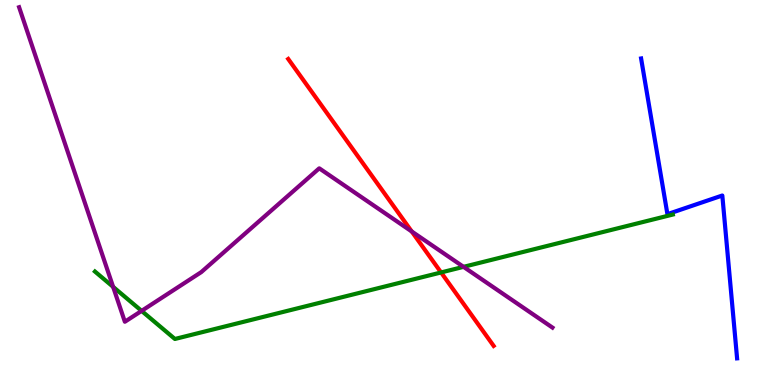[{'lines': ['blue', 'red'], 'intersections': []}, {'lines': ['green', 'red'], 'intersections': [{'x': 5.69, 'y': 2.92}]}, {'lines': ['purple', 'red'], 'intersections': [{'x': 5.31, 'y': 3.99}]}, {'lines': ['blue', 'green'], 'intersections': []}, {'lines': ['blue', 'purple'], 'intersections': []}, {'lines': ['green', 'purple'], 'intersections': [{'x': 1.46, 'y': 2.55}, {'x': 1.83, 'y': 1.93}, {'x': 5.98, 'y': 3.07}]}]